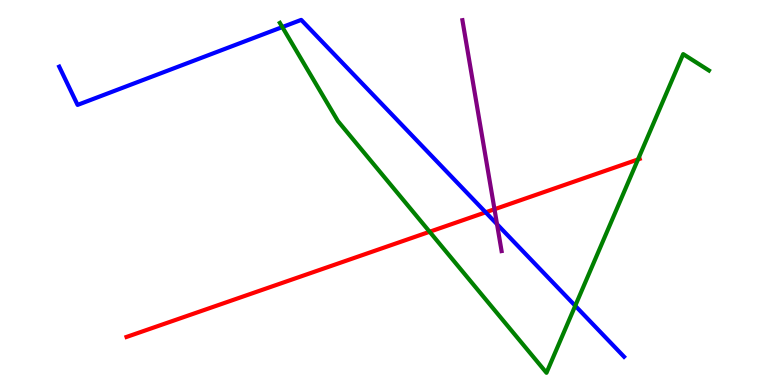[{'lines': ['blue', 'red'], 'intersections': [{'x': 6.27, 'y': 4.49}]}, {'lines': ['green', 'red'], 'intersections': [{'x': 5.54, 'y': 3.98}, {'x': 8.23, 'y': 5.86}]}, {'lines': ['purple', 'red'], 'intersections': [{'x': 6.38, 'y': 4.56}]}, {'lines': ['blue', 'green'], 'intersections': [{'x': 3.64, 'y': 9.3}, {'x': 7.42, 'y': 2.06}]}, {'lines': ['blue', 'purple'], 'intersections': [{'x': 6.41, 'y': 4.18}]}, {'lines': ['green', 'purple'], 'intersections': []}]